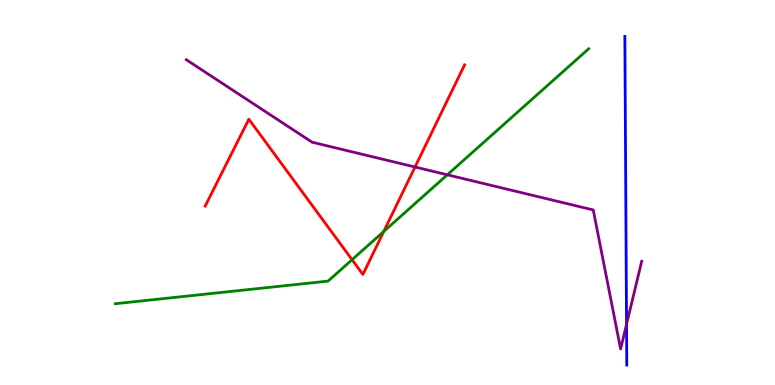[{'lines': ['blue', 'red'], 'intersections': []}, {'lines': ['green', 'red'], 'intersections': [{'x': 4.54, 'y': 3.25}, {'x': 4.95, 'y': 3.99}]}, {'lines': ['purple', 'red'], 'intersections': [{'x': 5.36, 'y': 5.66}]}, {'lines': ['blue', 'green'], 'intersections': []}, {'lines': ['blue', 'purple'], 'intersections': [{'x': 8.08, 'y': 1.58}]}, {'lines': ['green', 'purple'], 'intersections': [{'x': 5.77, 'y': 5.46}]}]